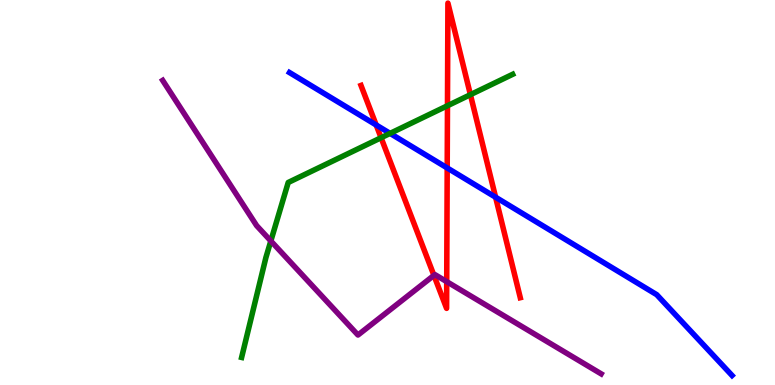[{'lines': ['blue', 'red'], 'intersections': [{'x': 4.85, 'y': 6.75}, {'x': 5.77, 'y': 5.64}, {'x': 6.39, 'y': 4.88}]}, {'lines': ['green', 'red'], 'intersections': [{'x': 4.92, 'y': 6.42}, {'x': 5.77, 'y': 7.25}, {'x': 6.07, 'y': 7.54}]}, {'lines': ['purple', 'red'], 'intersections': [{'x': 5.6, 'y': 2.85}, {'x': 5.76, 'y': 2.68}]}, {'lines': ['blue', 'green'], 'intersections': [{'x': 5.03, 'y': 6.54}]}, {'lines': ['blue', 'purple'], 'intersections': []}, {'lines': ['green', 'purple'], 'intersections': [{'x': 3.49, 'y': 3.74}]}]